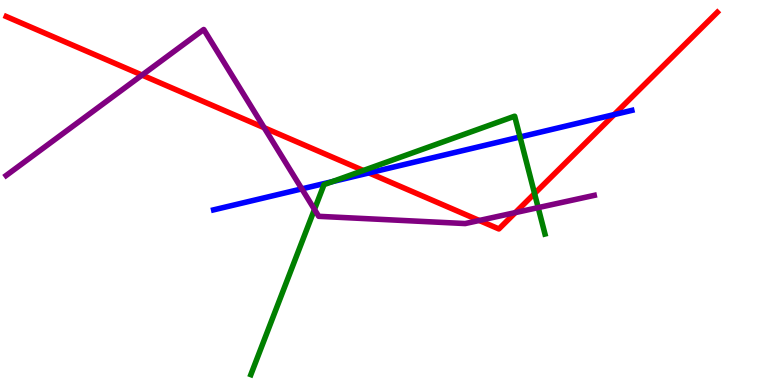[{'lines': ['blue', 'red'], 'intersections': [{'x': 4.76, 'y': 5.51}, {'x': 7.92, 'y': 7.02}]}, {'lines': ['green', 'red'], 'intersections': [{'x': 4.69, 'y': 5.57}, {'x': 6.9, 'y': 4.97}]}, {'lines': ['purple', 'red'], 'intersections': [{'x': 1.83, 'y': 8.05}, {'x': 3.41, 'y': 6.68}, {'x': 6.18, 'y': 4.27}, {'x': 6.65, 'y': 4.48}]}, {'lines': ['blue', 'green'], 'intersections': [{'x': 4.29, 'y': 5.28}, {'x': 6.71, 'y': 6.44}]}, {'lines': ['blue', 'purple'], 'intersections': [{'x': 3.89, 'y': 5.09}]}, {'lines': ['green', 'purple'], 'intersections': [{'x': 4.06, 'y': 4.56}, {'x': 6.94, 'y': 4.61}]}]